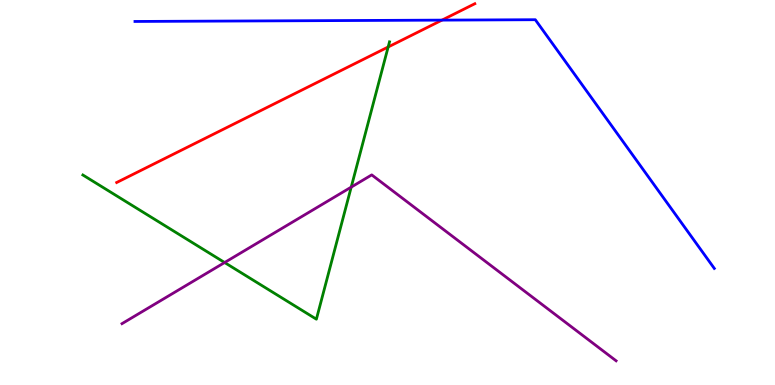[{'lines': ['blue', 'red'], 'intersections': [{'x': 5.7, 'y': 9.48}]}, {'lines': ['green', 'red'], 'intersections': [{'x': 5.01, 'y': 8.78}]}, {'lines': ['purple', 'red'], 'intersections': []}, {'lines': ['blue', 'green'], 'intersections': []}, {'lines': ['blue', 'purple'], 'intersections': []}, {'lines': ['green', 'purple'], 'intersections': [{'x': 2.9, 'y': 3.18}, {'x': 4.53, 'y': 5.14}]}]